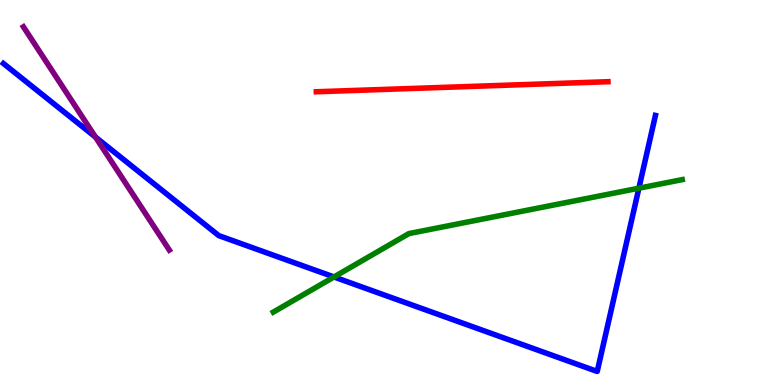[{'lines': ['blue', 'red'], 'intersections': []}, {'lines': ['green', 'red'], 'intersections': []}, {'lines': ['purple', 'red'], 'intersections': []}, {'lines': ['blue', 'green'], 'intersections': [{'x': 4.31, 'y': 2.81}, {'x': 8.24, 'y': 5.11}]}, {'lines': ['blue', 'purple'], 'intersections': [{'x': 1.23, 'y': 6.44}]}, {'lines': ['green', 'purple'], 'intersections': []}]